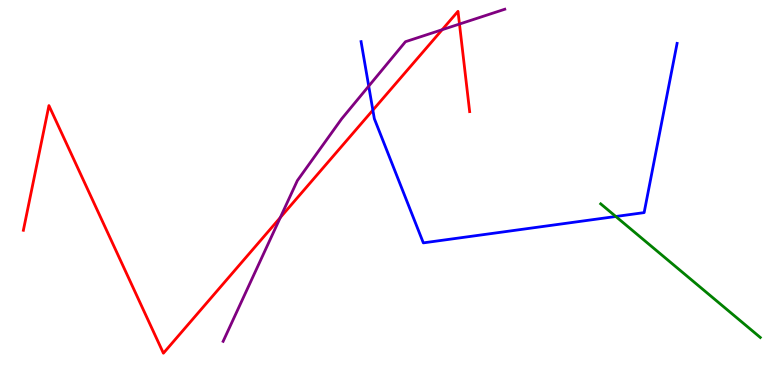[{'lines': ['blue', 'red'], 'intersections': [{'x': 4.81, 'y': 7.14}]}, {'lines': ['green', 'red'], 'intersections': []}, {'lines': ['purple', 'red'], 'intersections': [{'x': 3.62, 'y': 4.35}, {'x': 5.71, 'y': 9.23}, {'x': 5.93, 'y': 9.38}]}, {'lines': ['blue', 'green'], 'intersections': [{'x': 7.95, 'y': 4.38}]}, {'lines': ['blue', 'purple'], 'intersections': [{'x': 4.76, 'y': 7.76}]}, {'lines': ['green', 'purple'], 'intersections': []}]